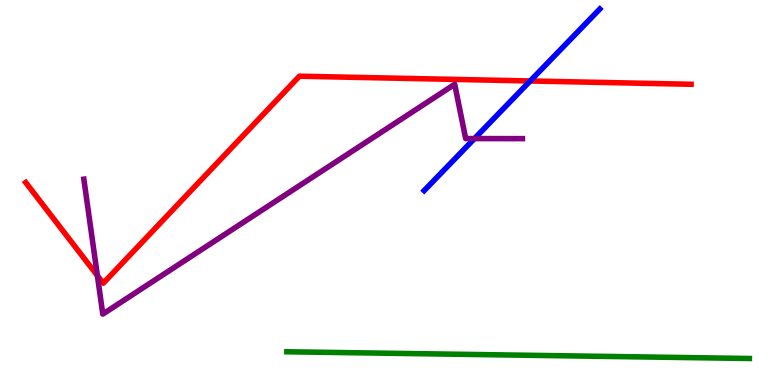[{'lines': ['blue', 'red'], 'intersections': [{'x': 6.84, 'y': 7.9}]}, {'lines': ['green', 'red'], 'intersections': []}, {'lines': ['purple', 'red'], 'intersections': [{'x': 1.26, 'y': 2.84}]}, {'lines': ['blue', 'green'], 'intersections': []}, {'lines': ['blue', 'purple'], 'intersections': [{'x': 6.12, 'y': 6.4}]}, {'lines': ['green', 'purple'], 'intersections': []}]